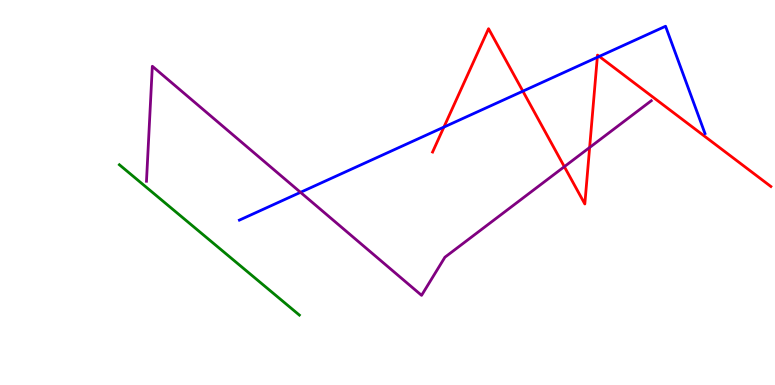[{'lines': ['blue', 'red'], 'intersections': [{'x': 5.73, 'y': 6.7}, {'x': 6.75, 'y': 7.63}, {'x': 7.71, 'y': 8.51}, {'x': 7.73, 'y': 8.53}]}, {'lines': ['green', 'red'], 'intersections': []}, {'lines': ['purple', 'red'], 'intersections': [{'x': 7.28, 'y': 5.67}, {'x': 7.61, 'y': 6.17}]}, {'lines': ['blue', 'green'], 'intersections': []}, {'lines': ['blue', 'purple'], 'intersections': [{'x': 3.88, 'y': 5.0}]}, {'lines': ['green', 'purple'], 'intersections': []}]